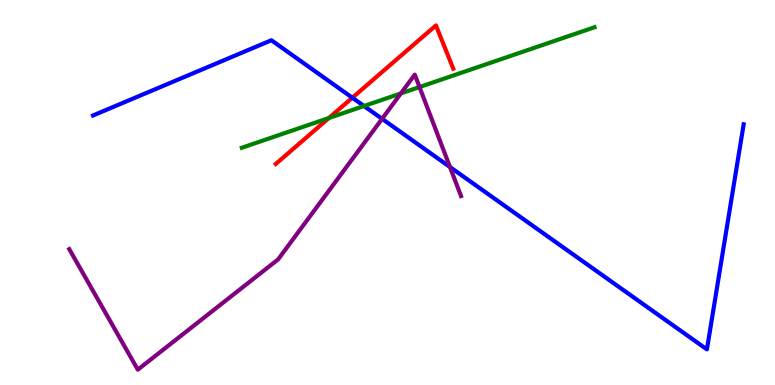[{'lines': ['blue', 'red'], 'intersections': [{'x': 4.55, 'y': 7.46}]}, {'lines': ['green', 'red'], 'intersections': [{'x': 4.24, 'y': 6.93}]}, {'lines': ['purple', 'red'], 'intersections': []}, {'lines': ['blue', 'green'], 'intersections': [{'x': 4.7, 'y': 7.25}]}, {'lines': ['blue', 'purple'], 'intersections': [{'x': 4.93, 'y': 6.91}, {'x': 5.81, 'y': 5.66}]}, {'lines': ['green', 'purple'], 'intersections': [{'x': 5.17, 'y': 7.57}, {'x': 5.41, 'y': 7.74}]}]